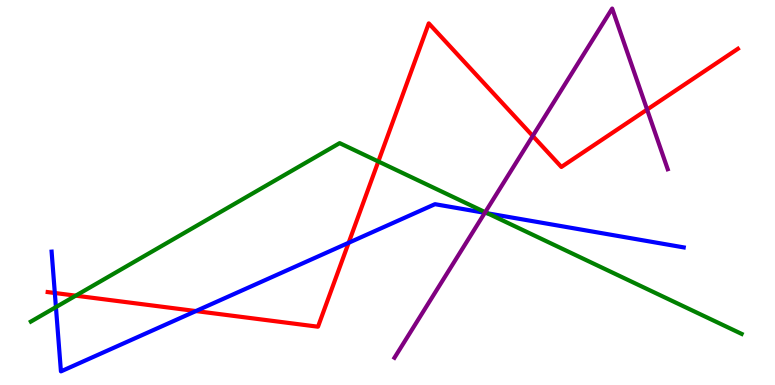[{'lines': ['blue', 'red'], 'intersections': [{'x': 0.707, 'y': 2.39}, {'x': 2.53, 'y': 1.92}, {'x': 4.5, 'y': 3.69}]}, {'lines': ['green', 'red'], 'intersections': [{'x': 0.977, 'y': 2.32}, {'x': 4.88, 'y': 5.81}]}, {'lines': ['purple', 'red'], 'intersections': [{'x': 6.87, 'y': 6.47}, {'x': 8.35, 'y': 7.15}]}, {'lines': ['blue', 'green'], 'intersections': [{'x': 0.722, 'y': 2.02}, {'x': 6.29, 'y': 4.46}]}, {'lines': ['blue', 'purple'], 'intersections': [{'x': 6.26, 'y': 4.47}]}, {'lines': ['green', 'purple'], 'intersections': [{'x': 6.26, 'y': 4.49}]}]